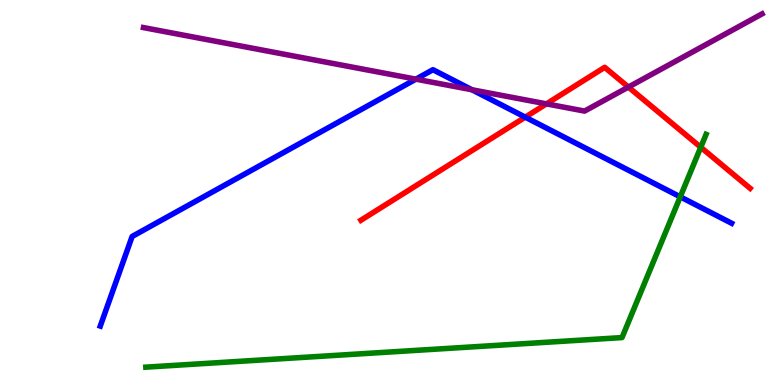[{'lines': ['blue', 'red'], 'intersections': [{'x': 6.78, 'y': 6.96}]}, {'lines': ['green', 'red'], 'intersections': [{'x': 9.04, 'y': 6.17}]}, {'lines': ['purple', 'red'], 'intersections': [{'x': 7.05, 'y': 7.3}, {'x': 8.11, 'y': 7.74}]}, {'lines': ['blue', 'green'], 'intersections': [{'x': 8.78, 'y': 4.89}]}, {'lines': ['blue', 'purple'], 'intersections': [{'x': 5.37, 'y': 7.94}, {'x': 6.09, 'y': 7.67}]}, {'lines': ['green', 'purple'], 'intersections': []}]